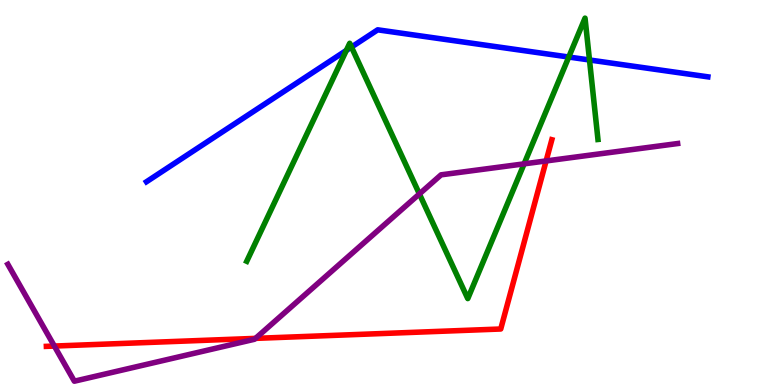[{'lines': ['blue', 'red'], 'intersections': []}, {'lines': ['green', 'red'], 'intersections': []}, {'lines': ['purple', 'red'], 'intersections': [{'x': 0.701, 'y': 1.01}, {'x': 3.3, 'y': 1.21}, {'x': 7.05, 'y': 5.82}]}, {'lines': ['blue', 'green'], 'intersections': [{'x': 4.47, 'y': 8.69}, {'x': 4.54, 'y': 8.78}, {'x': 7.34, 'y': 8.52}, {'x': 7.61, 'y': 8.44}]}, {'lines': ['blue', 'purple'], 'intersections': []}, {'lines': ['green', 'purple'], 'intersections': [{'x': 5.41, 'y': 4.96}, {'x': 6.76, 'y': 5.74}]}]